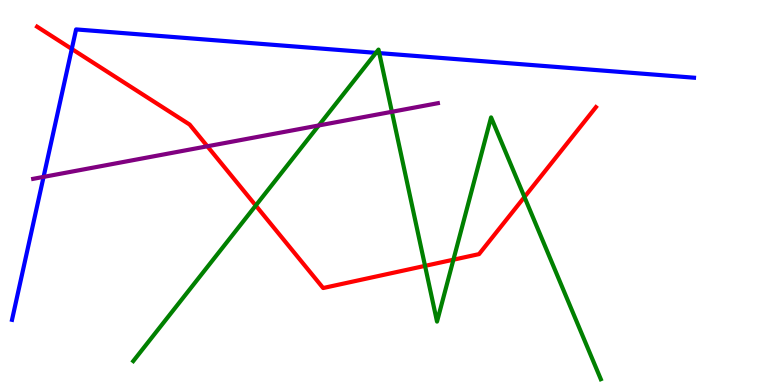[{'lines': ['blue', 'red'], 'intersections': [{'x': 0.926, 'y': 8.73}]}, {'lines': ['green', 'red'], 'intersections': [{'x': 3.3, 'y': 4.66}, {'x': 5.48, 'y': 3.09}, {'x': 5.85, 'y': 3.25}, {'x': 6.77, 'y': 4.88}]}, {'lines': ['purple', 'red'], 'intersections': [{'x': 2.68, 'y': 6.2}]}, {'lines': ['blue', 'green'], 'intersections': [{'x': 4.85, 'y': 8.63}, {'x': 4.89, 'y': 8.62}]}, {'lines': ['blue', 'purple'], 'intersections': [{'x': 0.562, 'y': 5.41}]}, {'lines': ['green', 'purple'], 'intersections': [{'x': 4.11, 'y': 6.74}, {'x': 5.06, 'y': 7.1}]}]